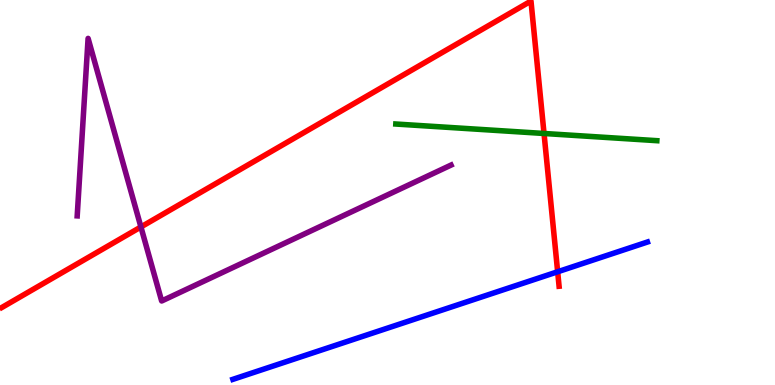[{'lines': ['blue', 'red'], 'intersections': [{'x': 7.2, 'y': 2.94}]}, {'lines': ['green', 'red'], 'intersections': [{'x': 7.02, 'y': 6.53}]}, {'lines': ['purple', 'red'], 'intersections': [{'x': 1.82, 'y': 4.11}]}, {'lines': ['blue', 'green'], 'intersections': []}, {'lines': ['blue', 'purple'], 'intersections': []}, {'lines': ['green', 'purple'], 'intersections': []}]